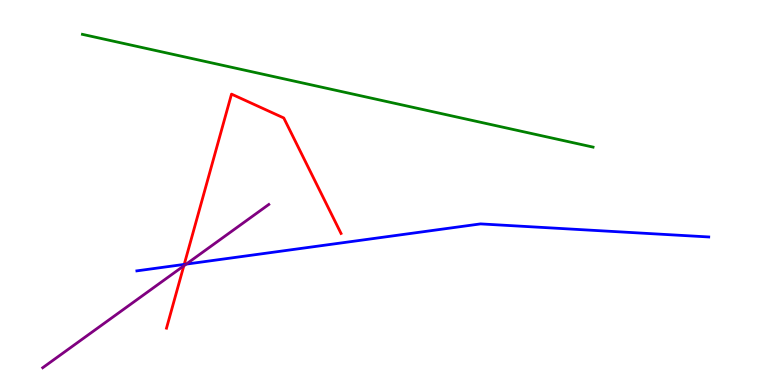[{'lines': ['blue', 'red'], 'intersections': [{'x': 2.38, 'y': 3.13}]}, {'lines': ['green', 'red'], 'intersections': []}, {'lines': ['purple', 'red'], 'intersections': [{'x': 2.37, 'y': 3.1}]}, {'lines': ['blue', 'green'], 'intersections': []}, {'lines': ['blue', 'purple'], 'intersections': [{'x': 2.4, 'y': 3.14}]}, {'lines': ['green', 'purple'], 'intersections': []}]